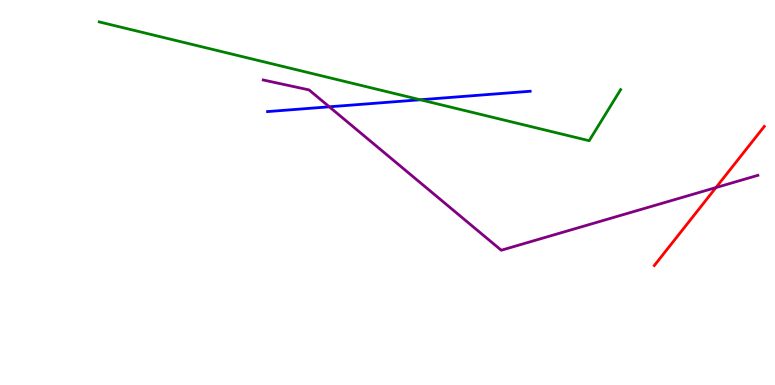[{'lines': ['blue', 'red'], 'intersections': []}, {'lines': ['green', 'red'], 'intersections': []}, {'lines': ['purple', 'red'], 'intersections': [{'x': 9.24, 'y': 5.13}]}, {'lines': ['blue', 'green'], 'intersections': [{'x': 5.42, 'y': 7.41}]}, {'lines': ['blue', 'purple'], 'intersections': [{'x': 4.25, 'y': 7.23}]}, {'lines': ['green', 'purple'], 'intersections': []}]